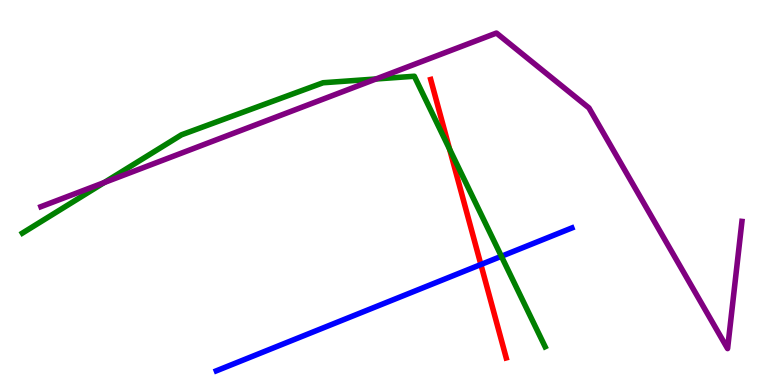[{'lines': ['blue', 'red'], 'intersections': [{'x': 6.2, 'y': 3.13}]}, {'lines': ['green', 'red'], 'intersections': [{'x': 5.8, 'y': 6.13}]}, {'lines': ['purple', 'red'], 'intersections': []}, {'lines': ['blue', 'green'], 'intersections': [{'x': 6.47, 'y': 3.34}]}, {'lines': ['blue', 'purple'], 'intersections': []}, {'lines': ['green', 'purple'], 'intersections': [{'x': 1.34, 'y': 5.26}, {'x': 4.85, 'y': 7.95}]}]